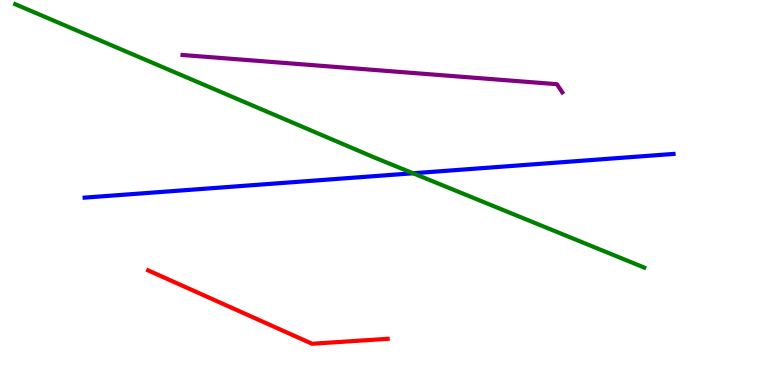[{'lines': ['blue', 'red'], 'intersections': []}, {'lines': ['green', 'red'], 'intersections': []}, {'lines': ['purple', 'red'], 'intersections': []}, {'lines': ['blue', 'green'], 'intersections': [{'x': 5.33, 'y': 5.5}]}, {'lines': ['blue', 'purple'], 'intersections': []}, {'lines': ['green', 'purple'], 'intersections': []}]